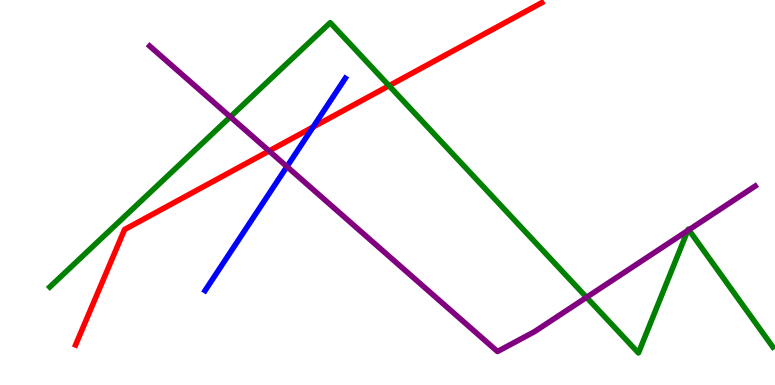[{'lines': ['blue', 'red'], 'intersections': [{'x': 4.04, 'y': 6.7}]}, {'lines': ['green', 'red'], 'intersections': [{'x': 5.02, 'y': 7.77}]}, {'lines': ['purple', 'red'], 'intersections': [{'x': 3.47, 'y': 6.08}]}, {'lines': ['blue', 'green'], 'intersections': []}, {'lines': ['blue', 'purple'], 'intersections': [{'x': 3.7, 'y': 5.67}]}, {'lines': ['green', 'purple'], 'intersections': [{'x': 2.97, 'y': 6.96}, {'x': 7.57, 'y': 2.28}, {'x': 8.87, 'y': 4.01}, {'x': 8.89, 'y': 4.03}]}]